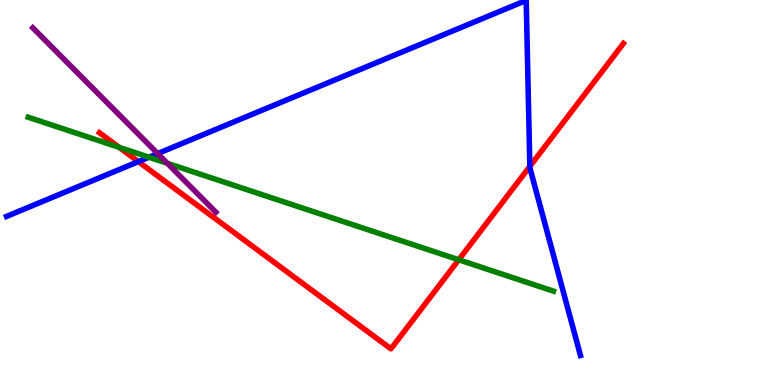[{'lines': ['blue', 'red'], 'intersections': [{'x': 1.79, 'y': 5.8}, {'x': 6.84, 'y': 5.68}]}, {'lines': ['green', 'red'], 'intersections': [{'x': 1.54, 'y': 6.17}, {'x': 5.92, 'y': 3.25}]}, {'lines': ['purple', 'red'], 'intersections': []}, {'lines': ['blue', 'green'], 'intersections': [{'x': 1.92, 'y': 5.92}]}, {'lines': ['blue', 'purple'], 'intersections': [{'x': 2.03, 'y': 6.01}]}, {'lines': ['green', 'purple'], 'intersections': [{'x': 2.16, 'y': 5.76}]}]